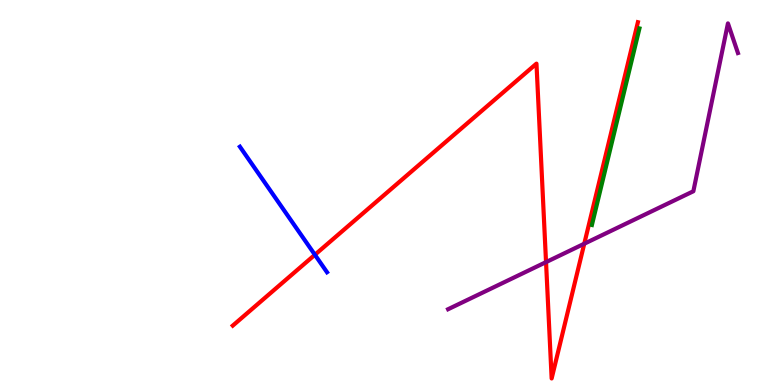[{'lines': ['blue', 'red'], 'intersections': [{'x': 4.06, 'y': 3.38}]}, {'lines': ['green', 'red'], 'intersections': []}, {'lines': ['purple', 'red'], 'intersections': [{'x': 7.05, 'y': 3.19}, {'x': 7.54, 'y': 3.67}]}, {'lines': ['blue', 'green'], 'intersections': []}, {'lines': ['blue', 'purple'], 'intersections': []}, {'lines': ['green', 'purple'], 'intersections': []}]